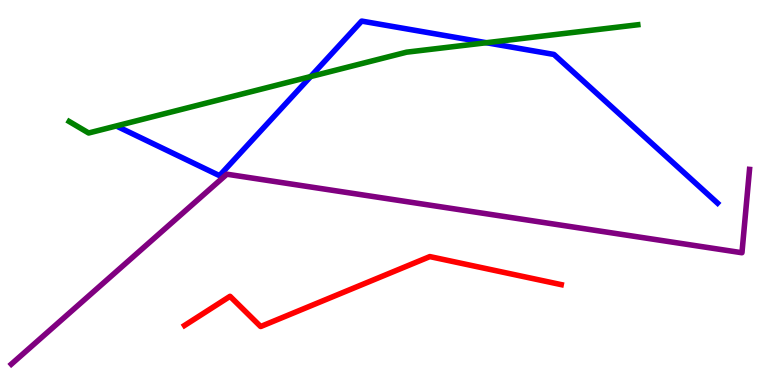[{'lines': ['blue', 'red'], 'intersections': []}, {'lines': ['green', 'red'], 'intersections': []}, {'lines': ['purple', 'red'], 'intersections': []}, {'lines': ['blue', 'green'], 'intersections': [{'x': 4.01, 'y': 8.01}, {'x': 6.28, 'y': 8.89}]}, {'lines': ['blue', 'purple'], 'intersections': []}, {'lines': ['green', 'purple'], 'intersections': []}]